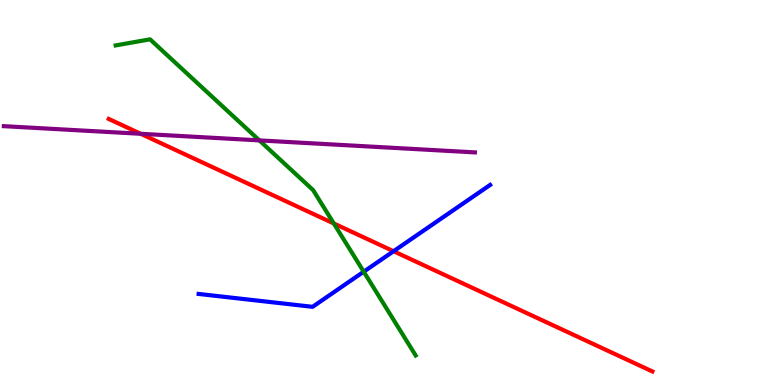[{'lines': ['blue', 'red'], 'intersections': [{'x': 5.08, 'y': 3.47}]}, {'lines': ['green', 'red'], 'intersections': [{'x': 4.31, 'y': 4.2}]}, {'lines': ['purple', 'red'], 'intersections': [{'x': 1.82, 'y': 6.53}]}, {'lines': ['blue', 'green'], 'intersections': [{'x': 4.69, 'y': 2.94}]}, {'lines': ['blue', 'purple'], 'intersections': []}, {'lines': ['green', 'purple'], 'intersections': [{'x': 3.35, 'y': 6.35}]}]